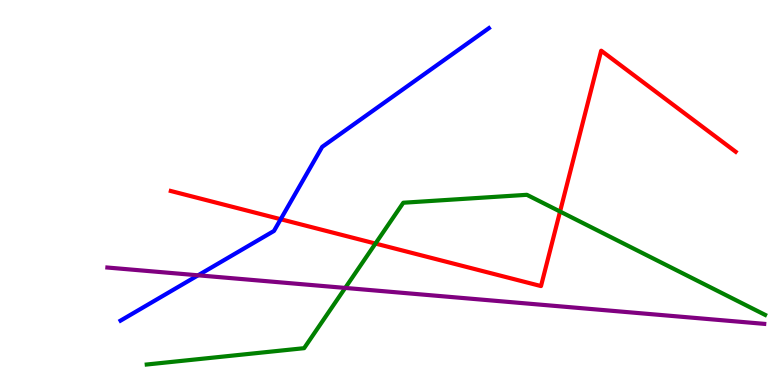[{'lines': ['blue', 'red'], 'intersections': [{'x': 3.62, 'y': 4.31}]}, {'lines': ['green', 'red'], 'intersections': [{'x': 4.84, 'y': 3.67}, {'x': 7.23, 'y': 4.51}]}, {'lines': ['purple', 'red'], 'intersections': []}, {'lines': ['blue', 'green'], 'intersections': []}, {'lines': ['blue', 'purple'], 'intersections': [{'x': 2.56, 'y': 2.85}]}, {'lines': ['green', 'purple'], 'intersections': [{'x': 4.45, 'y': 2.52}]}]